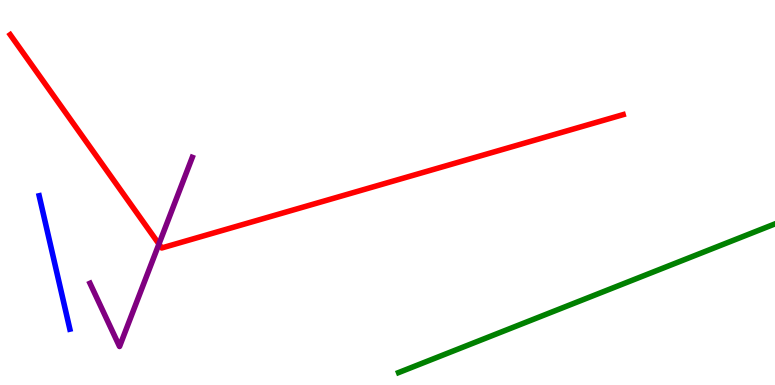[{'lines': ['blue', 'red'], 'intersections': []}, {'lines': ['green', 'red'], 'intersections': []}, {'lines': ['purple', 'red'], 'intersections': [{'x': 2.05, 'y': 3.66}]}, {'lines': ['blue', 'green'], 'intersections': []}, {'lines': ['blue', 'purple'], 'intersections': []}, {'lines': ['green', 'purple'], 'intersections': []}]